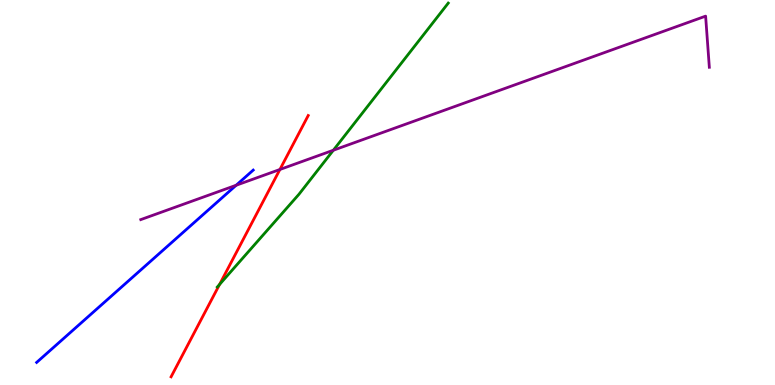[{'lines': ['blue', 'red'], 'intersections': []}, {'lines': ['green', 'red'], 'intersections': [{'x': 2.83, 'y': 2.61}]}, {'lines': ['purple', 'red'], 'intersections': [{'x': 3.61, 'y': 5.6}]}, {'lines': ['blue', 'green'], 'intersections': []}, {'lines': ['blue', 'purple'], 'intersections': [{'x': 3.05, 'y': 5.19}]}, {'lines': ['green', 'purple'], 'intersections': [{'x': 4.3, 'y': 6.1}]}]